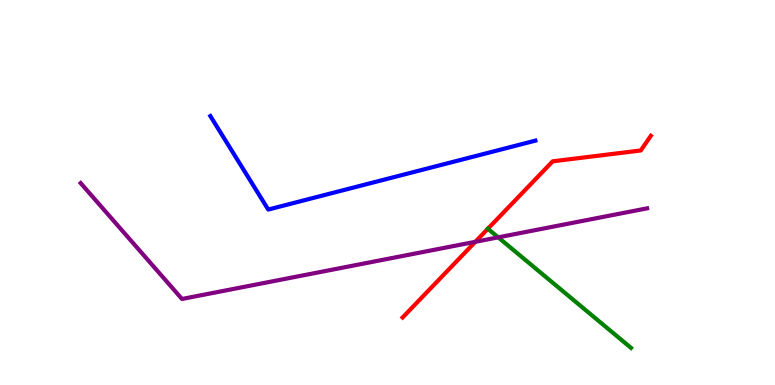[{'lines': ['blue', 'red'], 'intersections': []}, {'lines': ['green', 'red'], 'intersections': [{'x': 6.3, 'y': 4.06}]}, {'lines': ['purple', 'red'], 'intersections': [{'x': 6.13, 'y': 3.72}]}, {'lines': ['blue', 'green'], 'intersections': []}, {'lines': ['blue', 'purple'], 'intersections': []}, {'lines': ['green', 'purple'], 'intersections': [{'x': 6.43, 'y': 3.84}]}]